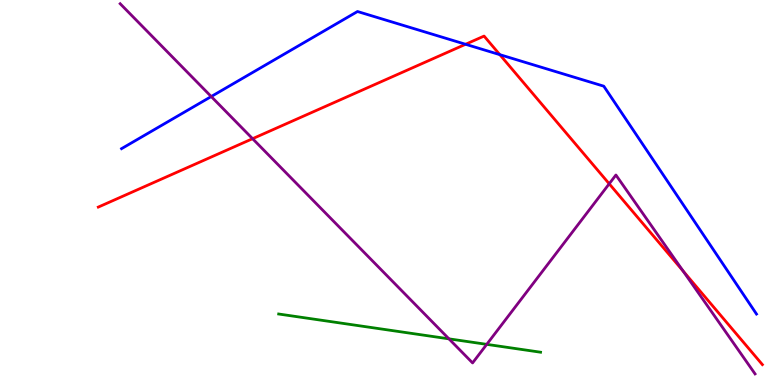[{'lines': ['blue', 'red'], 'intersections': [{'x': 6.01, 'y': 8.85}, {'x': 6.45, 'y': 8.58}]}, {'lines': ['green', 'red'], 'intersections': []}, {'lines': ['purple', 'red'], 'intersections': [{'x': 3.26, 'y': 6.4}, {'x': 7.86, 'y': 5.23}, {'x': 8.81, 'y': 2.96}]}, {'lines': ['blue', 'green'], 'intersections': []}, {'lines': ['blue', 'purple'], 'intersections': [{'x': 2.73, 'y': 7.49}]}, {'lines': ['green', 'purple'], 'intersections': [{'x': 5.79, 'y': 1.2}, {'x': 6.28, 'y': 1.06}]}]